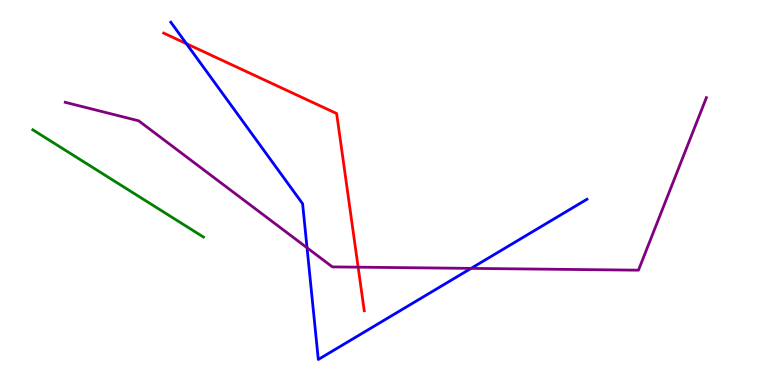[{'lines': ['blue', 'red'], 'intersections': [{'x': 2.41, 'y': 8.87}]}, {'lines': ['green', 'red'], 'intersections': []}, {'lines': ['purple', 'red'], 'intersections': [{'x': 4.62, 'y': 3.06}]}, {'lines': ['blue', 'green'], 'intersections': []}, {'lines': ['blue', 'purple'], 'intersections': [{'x': 3.96, 'y': 3.56}, {'x': 6.08, 'y': 3.03}]}, {'lines': ['green', 'purple'], 'intersections': []}]